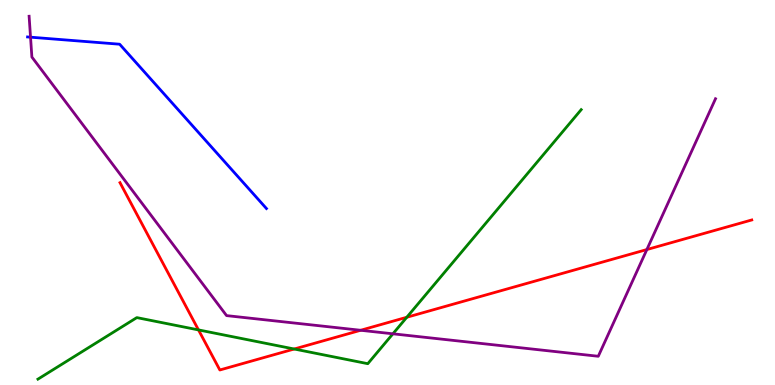[{'lines': ['blue', 'red'], 'intersections': []}, {'lines': ['green', 'red'], 'intersections': [{'x': 2.56, 'y': 1.43}, {'x': 3.8, 'y': 0.935}, {'x': 5.25, 'y': 1.76}]}, {'lines': ['purple', 'red'], 'intersections': [{'x': 4.65, 'y': 1.42}, {'x': 8.35, 'y': 3.52}]}, {'lines': ['blue', 'green'], 'intersections': []}, {'lines': ['blue', 'purple'], 'intersections': [{'x': 0.394, 'y': 9.03}]}, {'lines': ['green', 'purple'], 'intersections': [{'x': 5.07, 'y': 1.33}]}]